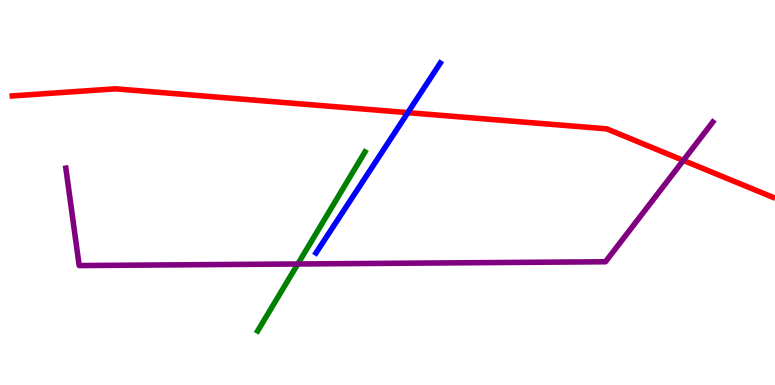[{'lines': ['blue', 'red'], 'intersections': [{'x': 5.26, 'y': 7.07}]}, {'lines': ['green', 'red'], 'intersections': []}, {'lines': ['purple', 'red'], 'intersections': [{'x': 8.82, 'y': 5.83}]}, {'lines': ['blue', 'green'], 'intersections': []}, {'lines': ['blue', 'purple'], 'intersections': []}, {'lines': ['green', 'purple'], 'intersections': [{'x': 3.84, 'y': 3.14}]}]